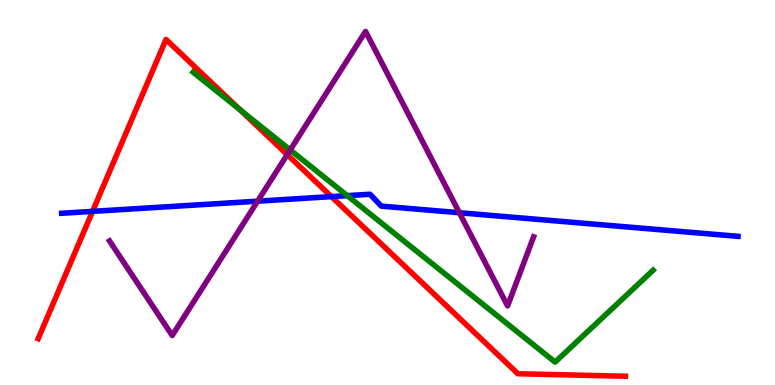[{'lines': ['blue', 'red'], 'intersections': [{'x': 1.19, 'y': 4.51}, {'x': 4.28, 'y': 4.89}]}, {'lines': ['green', 'red'], 'intersections': [{'x': 3.1, 'y': 7.15}]}, {'lines': ['purple', 'red'], 'intersections': [{'x': 3.71, 'y': 5.98}]}, {'lines': ['blue', 'green'], 'intersections': [{'x': 4.48, 'y': 4.92}]}, {'lines': ['blue', 'purple'], 'intersections': [{'x': 3.32, 'y': 4.77}, {'x': 5.93, 'y': 4.47}]}, {'lines': ['green', 'purple'], 'intersections': [{'x': 3.74, 'y': 6.11}]}]